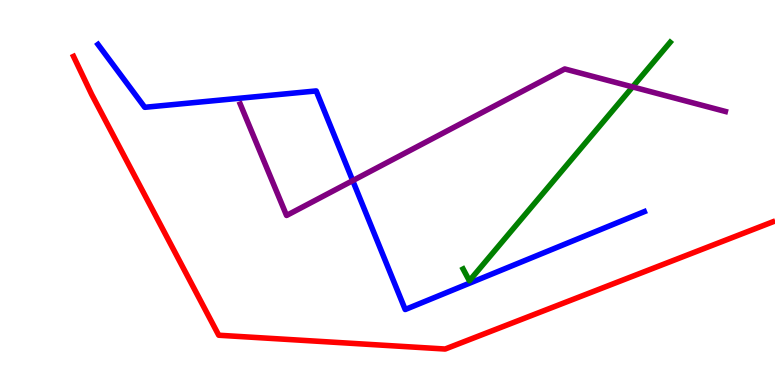[{'lines': ['blue', 'red'], 'intersections': []}, {'lines': ['green', 'red'], 'intersections': []}, {'lines': ['purple', 'red'], 'intersections': []}, {'lines': ['blue', 'green'], 'intersections': []}, {'lines': ['blue', 'purple'], 'intersections': [{'x': 4.55, 'y': 5.31}]}, {'lines': ['green', 'purple'], 'intersections': [{'x': 8.16, 'y': 7.74}]}]